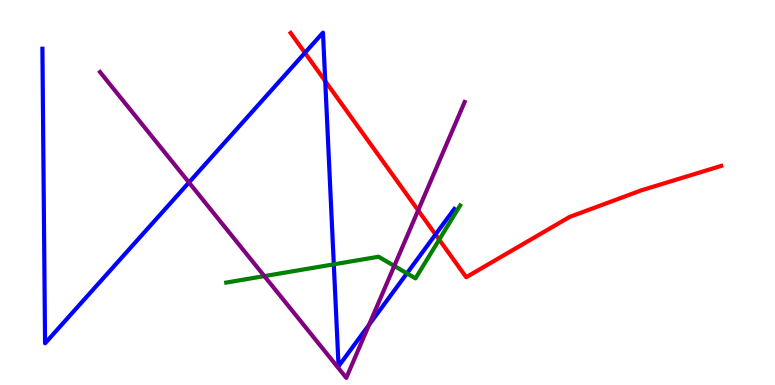[{'lines': ['blue', 'red'], 'intersections': [{'x': 3.93, 'y': 8.63}, {'x': 4.2, 'y': 7.89}, {'x': 5.62, 'y': 3.91}]}, {'lines': ['green', 'red'], 'intersections': [{'x': 5.67, 'y': 3.78}]}, {'lines': ['purple', 'red'], 'intersections': [{'x': 5.4, 'y': 4.54}]}, {'lines': ['blue', 'green'], 'intersections': [{'x': 4.31, 'y': 3.13}, {'x': 5.25, 'y': 2.9}]}, {'lines': ['blue', 'purple'], 'intersections': [{'x': 2.44, 'y': 5.26}, {'x': 4.76, 'y': 1.56}]}, {'lines': ['green', 'purple'], 'intersections': [{'x': 3.41, 'y': 2.83}, {'x': 5.09, 'y': 3.09}]}]